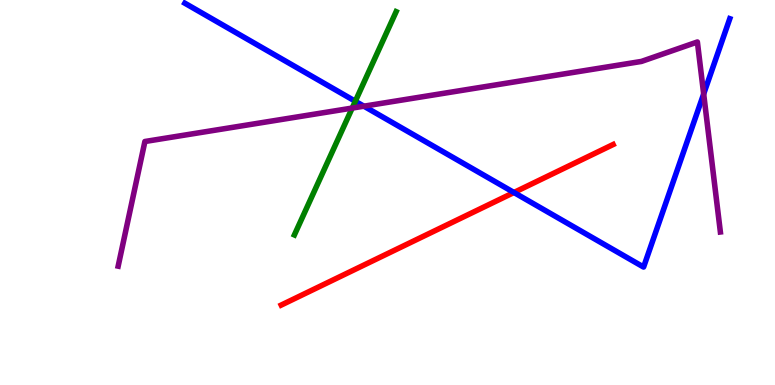[{'lines': ['blue', 'red'], 'intersections': [{'x': 6.63, 'y': 5.0}]}, {'lines': ['green', 'red'], 'intersections': []}, {'lines': ['purple', 'red'], 'intersections': []}, {'lines': ['blue', 'green'], 'intersections': [{'x': 4.58, 'y': 7.37}]}, {'lines': ['blue', 'purple'], 'intersections': [{'x': 4.7, 'y': 7.24}, {'x': 9.08, 'y': 7.56}]}, {'lines': ['green', 'purple'], 'intersections': [{'x': 4.54, 'y': 7.19}]}]